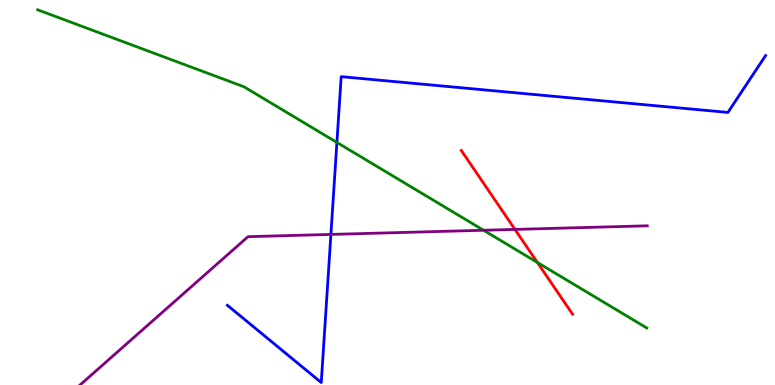[{'lines': ['blue', 'red'], 'intersections': []}, {'lines': ['green', 'red'], 'intersections': [{'x': 6.93, 'y': 3.18}]}, {'lines': ['purple', 'red'], 'intersections': [{'x': 6.64, 'y': 4.04}]}, {'lines': ['blue', 'green'], 'intersections': [{'x': 4.35, 'y': 6.3}]}, {'lines': ['blue', 'purple'], 'intersections': [{'x': 4.27, 'y': 3.91}]}, {'lines': ['green', 'purple'], 'intersections': [{'x': 6.24, 'y': 4.02}]}]